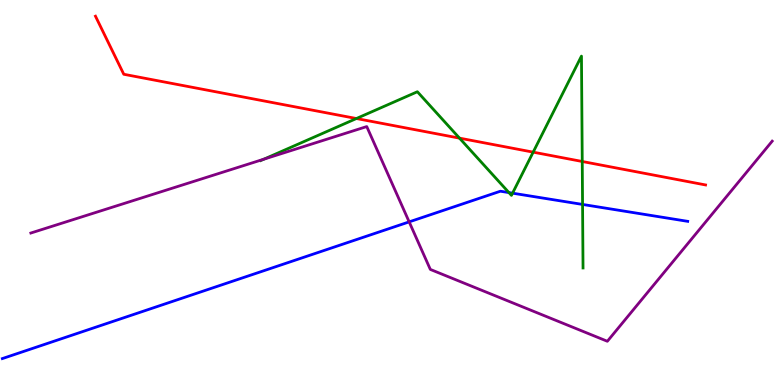[{'lines': ['blue', 'red'], 'intersections': []}, {'lines': ['green', 'red'], 'intersections': [{'x': 4.6, 'y': 6.92}, {'x': 5.93, 'y': 6.41}, {'x': 6.88, 'y': 6.05}, {'x': 7.51, 'y': 5.81}]}, {'lines': ['purple', 'red'], 'intersections': []}, {'lines': ['blue', 'green'], 'intersections': [{'x': 6.57, 'y': 5.0}, {'x': 6.61, 'y': 4.98}, {'x': 7.52, 'y': 4.69}]}, {'lines': ['blue', 'purple'], 'intersections': [{'x': 5.28, 'y': 4.24}]}, {'lines': ['green', 'purple'], 'intersections': [{'x': 3.41, 'y': 5.87}]}]